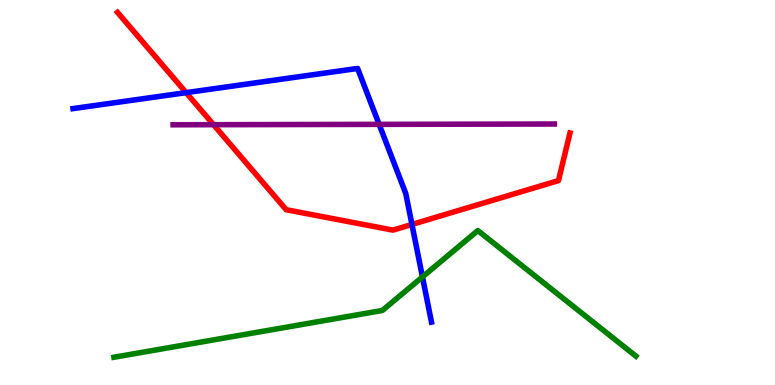[{'lines': ['blue', 'red'], 'intersections': [{'x': 2.4, 'y': 7.59}, {'x': 5.32, 'y': 4.17}]}, {'lines': ['green', 'red'], 'intersections': []}, {'lines': ['purple', 'red'], 'intersections': [{'x': 2.75, 'y': 6.76}]}, {'lines': ['blue', 'green'], 'intersections': [{'x': 5.45, 'y': 2.81}]}, {'lines': ['blue', 'purple'], 'intersections': [{'x': 4.89, 'y': 6.77}]}, {'lines': ['green', 'purple'], 'intersections': []}]